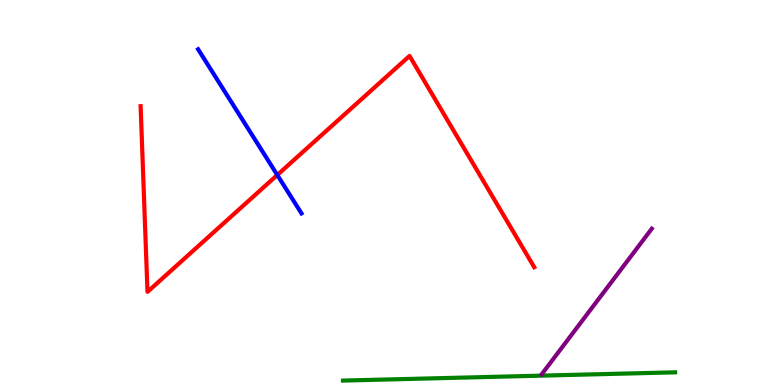[{'lines': ['blue', 'red'], 'intersections': [{'x': 3.58, 'y': 5.45}]}, {'lines': ['green', 'red'], 'intersections': []}, {'lines': ['purple', 'red'], 'intersections': []}, {'lines': ['blue', 'green'], 'intersections': []}, {'lines': ['blue', 'purple'], 'intersections': []}, {'lines': ['green', 'purple'], 'intersections': []}]